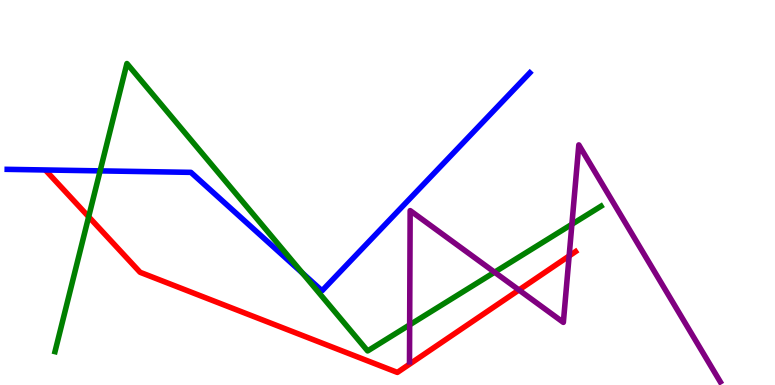[{'lines': ['blue', 'red'], 'intersections': []}, {'lines': ['green', 'red'], 'intersections': [{'x': 1.14, 'y': 4.37}]}, {'lines': ['purple', 'red'], 'intersections': [{'x': 6.7, 'y': 2.47}, {'x': 7.34, 'y': 3.35}]}, {'lines': ['blue', 'green'], 'intersections': [{'x': 1.29, 'y': 5.56}, {'x': 3.9, 'y': 2.91}]}, {'lines': ['blue', 'purple'], 'intersections': []}, {'lines': ['green', 'purple'], 'intersections': [{'x': 5.29, 'y': 1.56}, {'x': 6.38, 'y': 2.93}, {'x': 7.38, 'y': 4.17}]}]